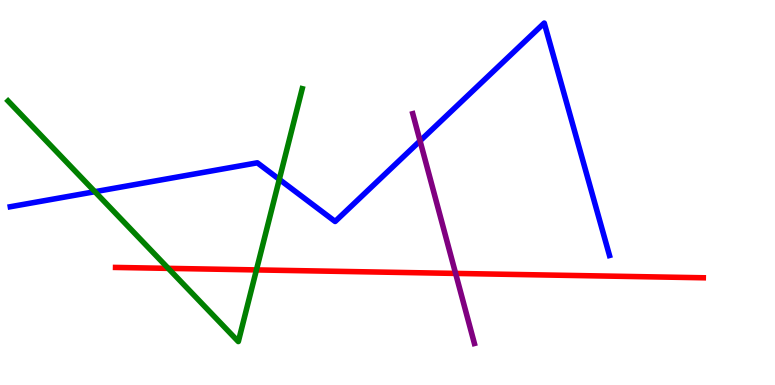[{'lines': ['blue', 'red'], 'intersections': []}, {'lines': ['green', 'red'], 'intersections': [{'x': 2.17, 'y': 3.03}, {'x': 3.31, 'y': 2.99}]}, {'lines': ['purple', 'red'], 'intersections': [{'x': 5.88, 'y': 2.9}]}, {'lines': ['blue', 'green'], 'intersections': [{'x': 1.22, 'y': 5.02}, {'x': 3.6, 'y': 5.34}]}, {'lines': ['blue', 'purple'], 'intersections': [{'x': 5.42, 'y': 6.34}]}, {'lines': ['green', 'purple'], 'intersections': []}]